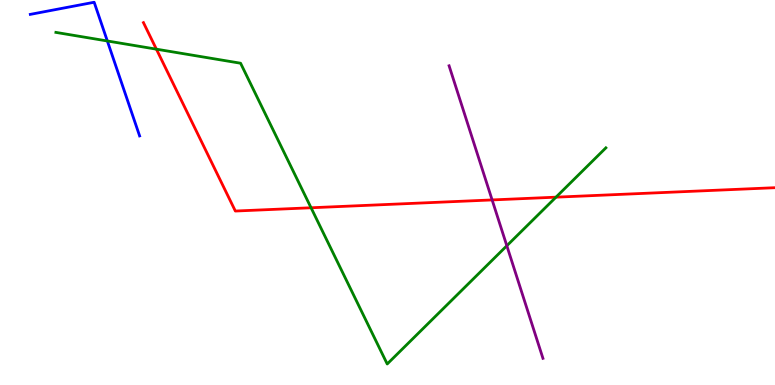[{'lines': ['blue', 'red'], 'intersections': []}, {'lines': ['green', 'red'], 'intersections': [{'x': 2.02, 'y': 8.72}, {'x': 4.01, 'y': 4.6}, {'x': 7.17, 'y': 4.88}]}, {'lines': ['purple', 'red'], 'intersections': [{'x': 6.35, 'y': 4.81}]}, {'lines': ['blue', 'green'], 'intersections': [{'x': 1.38, 'y': 8.94}]}, {'lines': ['blue', 'purple'], 'intersections': []}, {'lines': ['green', 'purple'], 'intersections': [{'x': 6.54, 'y': 3.62}]}]